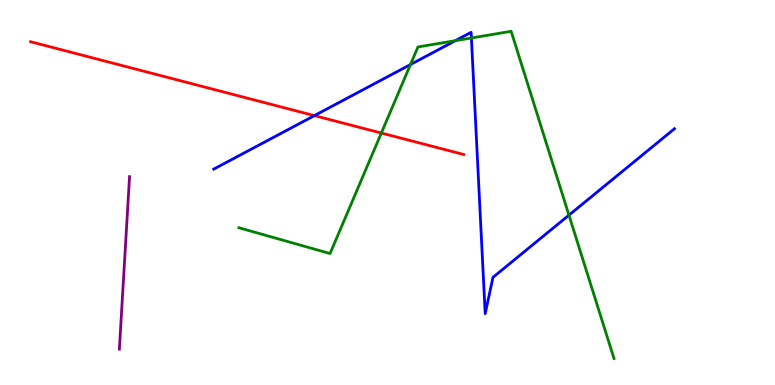[{'lines': ['blue', 'red'], 'intersections': [{'x': 4.06, 'y': 7.0}]}, {'lines': ['green', 'red'], 'intersections': [{'x': 4.92, 'y': 6.54}]}, {'lines': ['purple', 'red'], 'intersections': []}, {'lines': ['blue', 'green'], 'intersections': [{'x': 5.3, 'y': 8.32}, {'x': 5.88, 'y': 8.94}, {'x': 6.08, 'y': 9.01}, {'x': 7.34, 'y': 4.41}]}, {'lines': ['blue', 'purple'], 'intersections': []}, {'lines': ['green', 'purple'], 'intersections': []}]